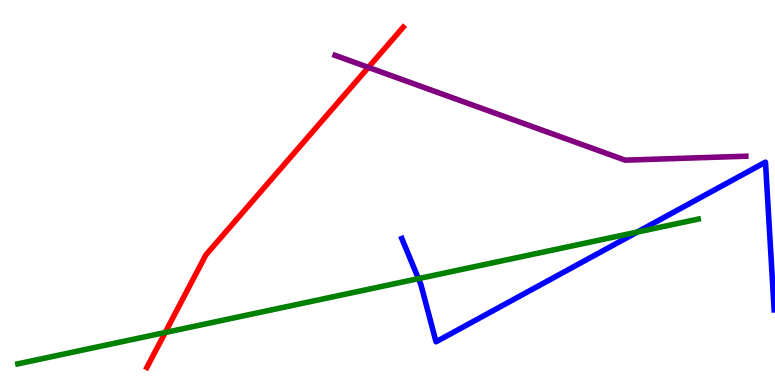[{'lines': ['blue', 'red'], 'intersections': []}, {'lines': ['green', 'red'], 'intersections': [{'x': 2.13, 'y': 1.36}]}, {'lines': ['purple', 'red'], 'intersections': [{'x': 4.75, 'y': 8.25}]}, {'lines': ['blue', 'green'], 'intersections': [{'x': 5.4, 'y': 2.76}, {'x': 8.22, 'y': 3.97}]}, {'lines': ['blue', 'purple'], 'intersections': []}, {'lines': ['green', 'purple'], 'intersections': []}]